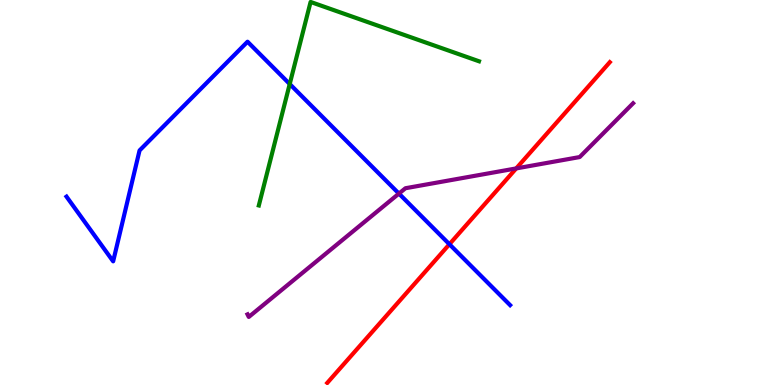[{'lines': ['blue', 'red'], 'intersections': [{'x': 5.8, 'y': 3.66}]}, {'lines': ['green', 'red'], 'intersections': []}, {'lines': ['purple', 'red'], 'intersections': [{'x': 6.66, 'y': 5.63}]}, {'lines': ['blue', 'green'], 'intersections': [{'x': 3.74, 'y': 7.82}]}, {'lines': ['blue', 'purple'], 'intersections': [{'x': 5.15, 'y': 4.97}]}, {'lines': ['green', 'purple'], 'intersections': []}]